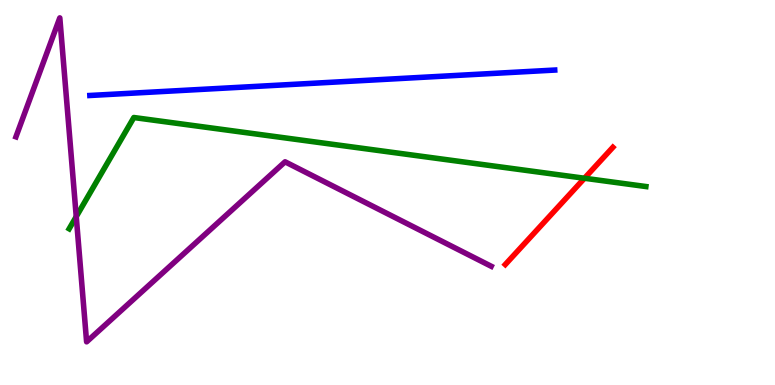[{'lines': ['blue', 'red'], 'intersections': []}, {'lines': ['green', 'red'], 'intersections': [{'x': 7.54, 'y': 5.37}]}, {'lines': ['purple', 'red'], 'intersections': []}, {'lines': ['blue', 'green'], 'intersections': []}, {'lines': ['blue', 'purple'], 'intersections': []}, {'lines': ['green', 'purple'], 'intersections': [{'x': 0.984, 'y': 4.37}]}]